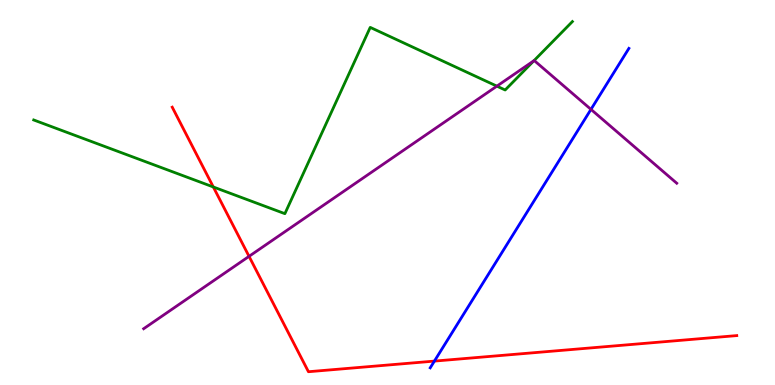[{'lines': ['blue', 'red'], 'intersections': [{'x': 5.61, 'y': 0.621}]}, {'lines': ['green', 'red'], 'intersections': [{'x': 2.75, 'y': 5.14}]}, {'lines': ['purple', 'red'], 'intersections': [{'x': 3.21, 'y': 3.34}]}, {'lines': ['blue', 'green'], 'intersections': []}, {'lines': ['blue', 'purple'], 'intersections': [{'x': 7.63, 'y': 7.16}]}, {'lines': ['green', 'purple'], 'intersections': [{'x': 6.41, 'y': 7.76}, {'x': 6.89, 'y': 8.42}]}]